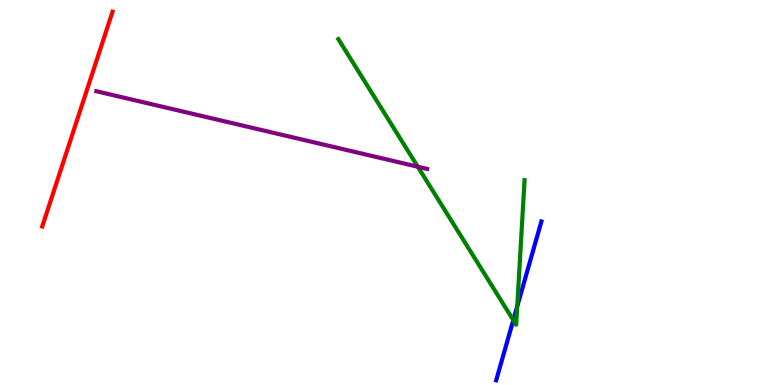[{'lines': ['blue', 'red'], 'intersections': []}, {'lines': ['green', 'red'], 'intersections': []}, {'lines': ['purple', 'red'], 'intersections': []}, {'lines': ['blue', 'green'], 'intersections': [{'x': 6.62, 'y': 1.68}, {'x': 6.67, 'y': 2.04}]}, {'lines': ['blue', 'purple'], 'intersections': []}, {'lines': ['green', 'purple'], 'intersections': [{'x': 5.39, 'y': 5.67}]}]